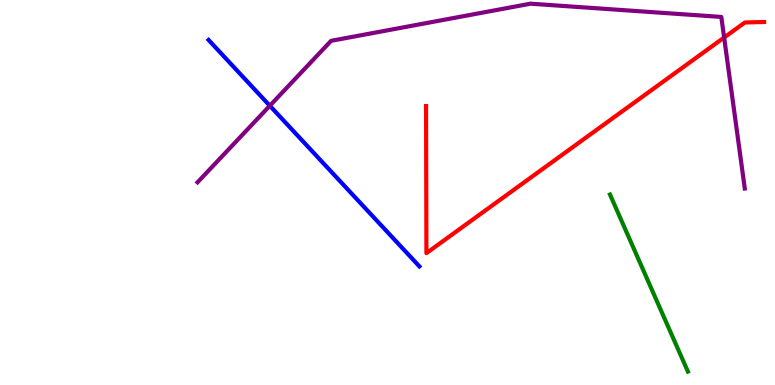[{'lines': ['blue', 'red'], 'intersections': []}, {'lines': ['green', 'red'], 'intersections': []}, {'lines': ['purple', 'red'], 'intersections': [{'x': 9.34, 'y': 9.03}]}, {'lines': ['blue', 'green'], 'intersections': []}, {'lines': ['blue', 'purple'], 'intersections': [{'x': 3.48, 'y': 7.25}]}, {'lines': ['green', 'purple'], 'intersections': []}]